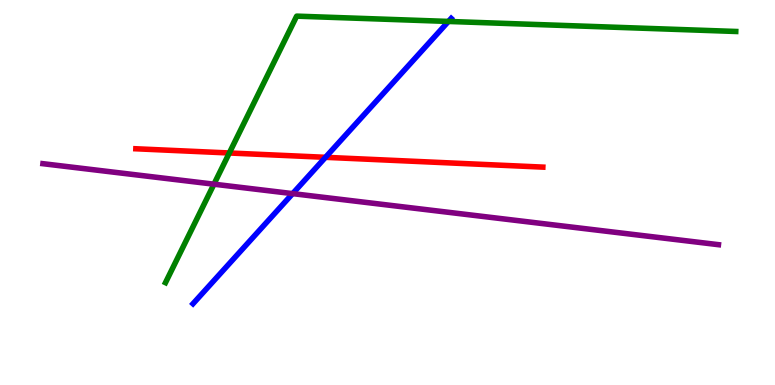[{'lines': ['blue', 'red'], 'intersections': [{'x': 4.2, 'y': 5.91}]}, {'lines': ['green', 'red'], 'intersections': [{'x': 2.96, 'y': 6.03}]}, {'lines': ['purple', 'red'], 'intersections': []}, {'lines': ['blue', 'green'], 'intersections': [{'x': 5.79, 'y': 9.44}]}, {'lines': ['blue', 'purple'], 'intersections': [{'x': 3.78, 'y': 4.97}]}, {'lines': ['green', 'purple'], 'intersections': [{'x': 2.76, 'y': 5.22}]}]